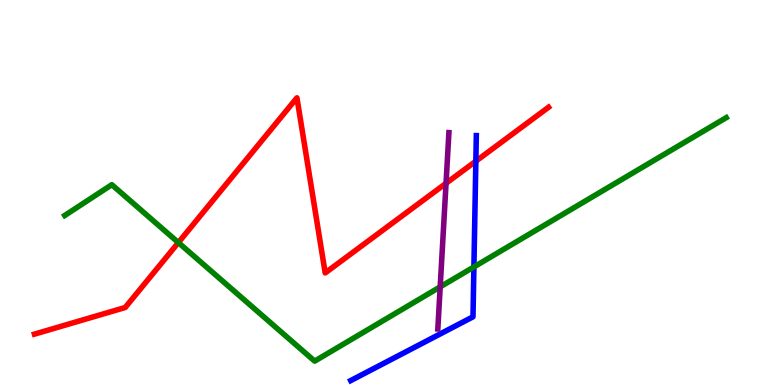[{'lines': ['blue', 'red'], 'intersections': [{'x': 6.14, 'y': 5.81}]}, {'lines': ['green', 'red'], 'intersections': [{'x': 2.3, 'y': 3.7}]}, {'lines': ['purple', 'red'], 'intersections': [{'x': 5.76, 'y': 5.24}]}, {'lines': ['blue', 'green'], 'intersections': [{'x': 6.11, 'y': 3.07}]}, {'lines': ['blue', 'purple'], 'intersections': []}, {'lines': ['green', 'purple'], 'intersections': [{'x': 5.68, 'y': 2.55}]}]